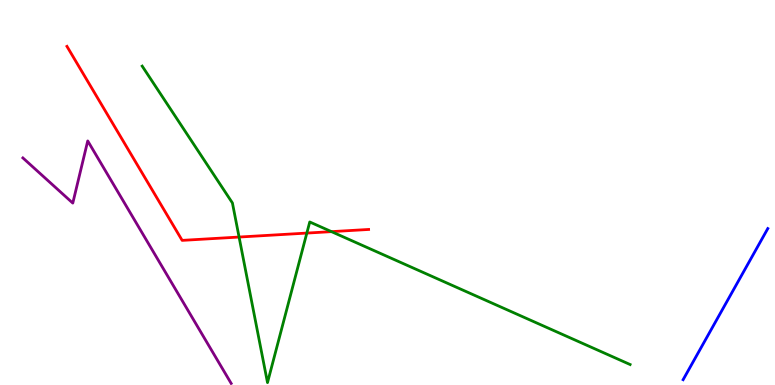[{'lines': ['blue', 'red'], 'intersections': []}, {'lines': ['green', 'red'], 'intersections': [{'x': 3.08, 'y': 3.84}, {'x': 3.96, 'y': 3.95}, {'x': 4.28, 'y': 3.98}]}, {'lines': ['purple', 'red'], 'intersections': []}, {'lines': ['blue', 'green'], 'intersections': []}, {'lines': ['blue', 'purple'], 'intersections': []}, {'lines': ['green', 'purple'], 'intersections': []}]